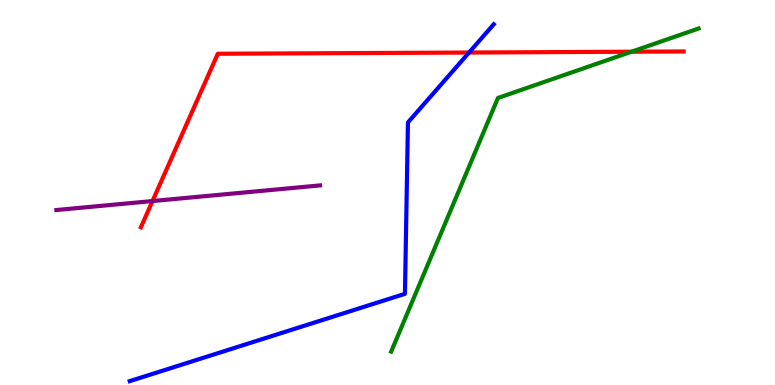[{'lines': ['blue', 'red'], 'intersections': [{'x': 6.05, 'y': 8.64}]}, {'lines': ['green', 'red'], 'intersections': [{'x': 8.15, 'y': 8.66}]}, {'lines': ['purple', 'red'], 'intersections': [{'x': 1.97, 'y': 4.78}]}, {'lines': ['blue', 'green'], 'intersections': []}, {'lines': ['blue', 'purple'], 'intersections': []}, {'lines': ['green', 'purple'], 'intersections': []}]